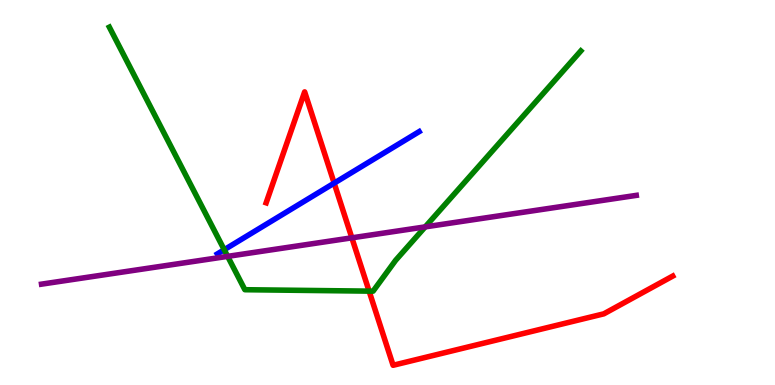[{'lines': ['blue', 'red'], 'intersections': [{'x': 4.31, 'y': 5.24}]}, {'lines': ['green', 'red'], 'intersections': [{'x': 4.76, 'y': 2.44}]}, {'lines': ['purple', 'red'], 'intersections': [{'x': 4.54, 'y': 3.82}]}, {'lines': ['blue', 'green'], 'intersections': [{'x': 2.89, 'y': 3.51}]}, {'lines': ['blue', 'purple'], 'intersections': []}, {'lines': ['green', 'purple'], 'intersections': [{'x': 2.94, 'y': 3.34}, {'x': 5.49, 'y': 4.11}]}]